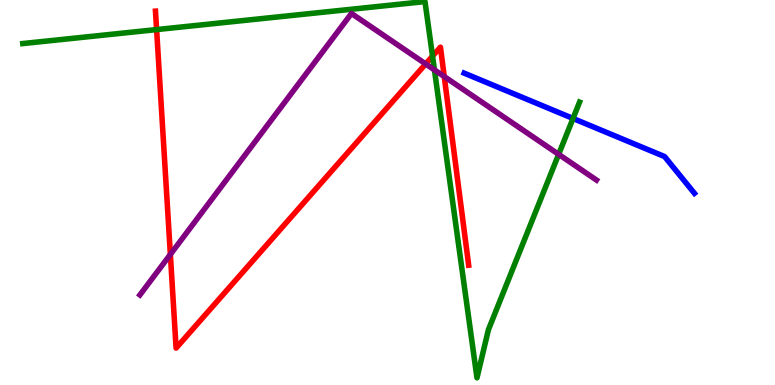[{'lines': ['blue', 'red'], 'intersections': []}, {'lines': ['green', 'red'], 'intersections': [{'x': 2.02, 'y': 9.23}, {'x': 5.58, 'y': 8.54}]}, {'lines': ['purple', 'red'], 'intersections': [{'x': 2.2, 'y': 3.39}, {'x': 5.49, 'y': 8.34}, {'x': 5.73, 'y': 8.01}]}, {'lines': ['blue', 'green'], 'intersections': [{'x': 7.39, 'y': 6.92}]}, {'lines': ['blue', 'purple'], 'intersections': []}, {'lines': ['green', 'purple'], 'intersections': [{'x': 5.61, 'y': 8.18}, {'x': 7.21, 'y': 5.99}]}]